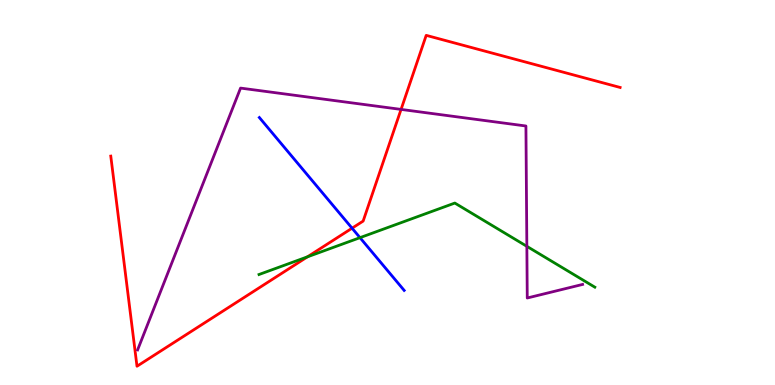[{'lines': ['blue', 'red'], 'intersections': [{'x': 4.54, 'y': 4.07}]}, {'lines': ['green', 'red'], 'intersections': [{'x': 3.97, 'y': 3.33}]}, {'lines': ['purple', 'red'], 'intersections': [{'x': 5.18, 'y': 7.16}]}, {'lines': ['blue', 'green'], 'intersections': [{'x': 4.65, 'y': 3.83}]}, {'lines': ['blue', 'purple'], 'intersections': []}, {'lines': ['green', 'purple'], 'intersections': [{'x': 6.8, 'y': 3.6}]}]